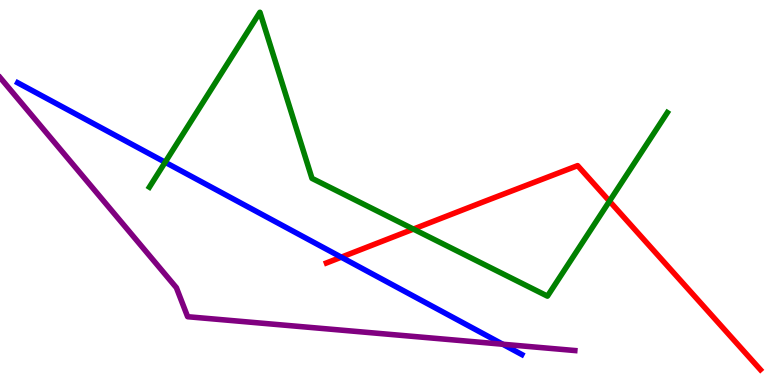[{'lines': ['blue', 'red'], 'intersections': [{'x': 4.4, 'y': 3.32}]}, {'lines': ['green', 'red'], 'intersections': [{'x': 5.33, 'y': 4.05}, {'x': 7.86, 'y': 4.77}]}, {'lines': ['purple', 'red'], 'intersections': []}, {'lines': ['blue', 'green'], 'intersections': [{'x': 2.13, 'y': 5.79}]}, {'lines': ['blue', 'purple'], 'intersections': [{'x': 6.49, 'y': 1.06}]}, {'lines': ['green', 'purple'], 'intersections': []}]